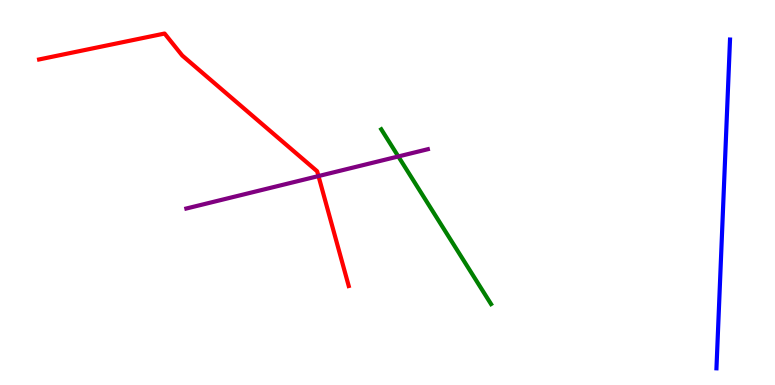[{'lines': ['blue', 'red'], 'intersections': []}, {'lines': ['green', 'red'], 'intersections': []}, {'lines': ['purple', 'red'], 'intersections': [{'x': 4.11, 'y': 5.43}]}, {'lines': ['blue', 'green'], 'intersections': []}, {'lines': ['blue', 'purple'], 'intersections': []}, {'lines': ['green', 'purple'], 'intersections': [{'x': 5.14, 'y': 5.94}]}]